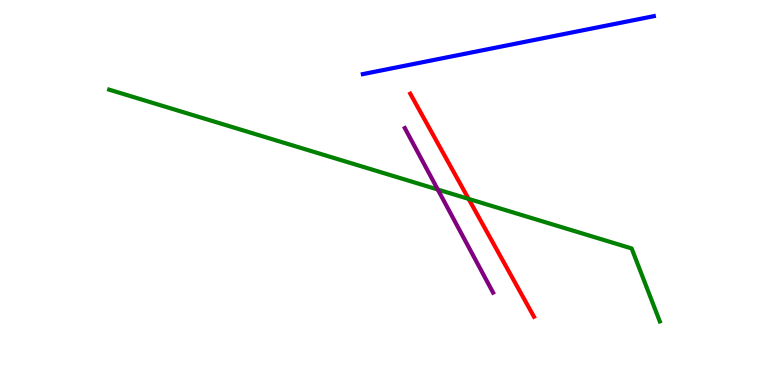[{'lines': ['blue', 'red'], 'intersections': []}, {'lines': ['green', 'red'], 'intersections': [{'x': 6.05, 'y': 4.83}]}, {'lines': ['purple', 'red'], 'intersections': []}, {'lines': ['blue', 'green'], 'intersections': []}, {'lines': ['blue', 'purple'], 'intersections': []}, {'lines': ['green', 'purple'], 'intersections': [{'x': 5.65, 'y': 5.08}]}]